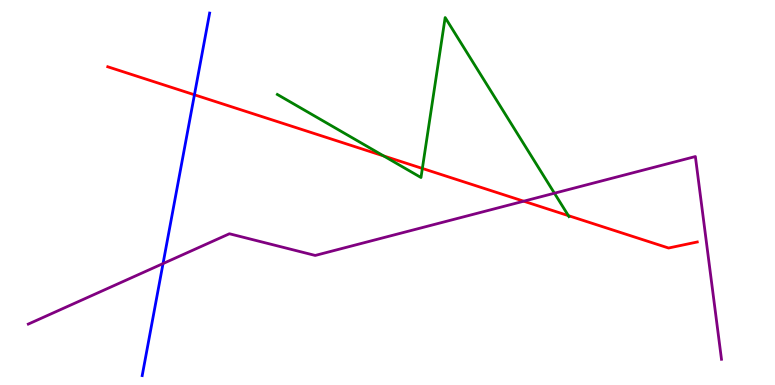[{'lines': ['blue', 'red'], 'intersections': [{'x': 2.51, 'y': 7.54}]}, {'lines': ['green', 'red'], 'intersections': [{'x': 4.95, 'y': 5.95}, {'x': 5.45, 'y': 5.62}, {'x': 7.33, 'y': 4.4}]}, {'lines': ['purple', 'red'], 'intersections': [{'x': 6.76, 'y': 4.77}]}, {'lines': ['blue', 'green'], 'intersections': []}, {'lines': ['blue', 'purple'], 'intersections': [{'x': 2.1, 'y': 3.15}]}, {'lines': ['green', 'purple'], 'intersections': [{'x': 7.15, 'y': 4.98}]}]